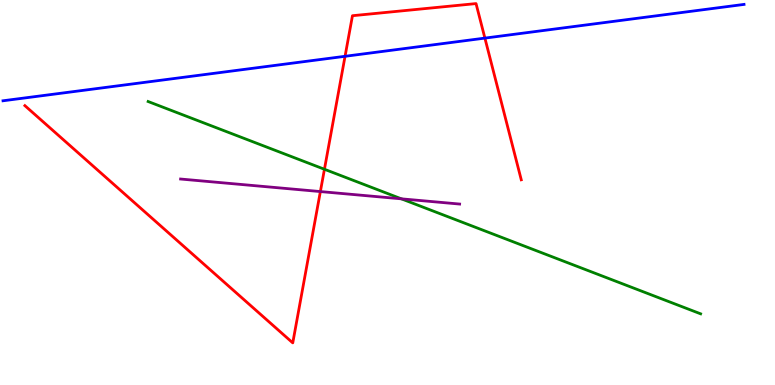[{'lines': ['blue', 'red'], 'intersections': [{'x': 4.45, 'y': 8.54}, {'x': 6.26, 'y': 9.01}]}, {'lines': ['green', 'red'], 'intersections': [{'x': 4.19, 'y': 5.6}]}, {'lines': ['purple', 'red'], 'intersections': [{'x': 4.13, 'y': 5.02}]}, {'lines': ['blue', 'green'], 'intersections': []}, {'lines': ['blue', 'purple'], 'intersections': []}, {'lines': ['green', 'purple'], 'intersections': [{'x': 5.18, 'y': 4.84}]}]